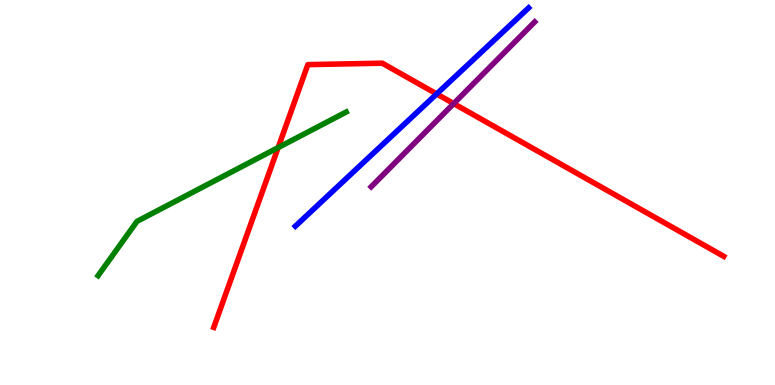[{'lines': ['blue', 'red'], 'intersections': [{'x': 5.63, 'y': 7.56}]}, {'lines': ['green', 'red'], 'intersections': [{'x': 3.59, 'y': 6.17}]}, {'lines': ['purple', 'red'], 'intersections': [{'x': 5.85, 'y': 7.31}]}, {'lines': ['blue', 'green'], 'intersections': []}, {'lines': ['blue', 'purple'], 'intersections': []}, {'lines': ['green', 'purple'], 'intersections': []}]